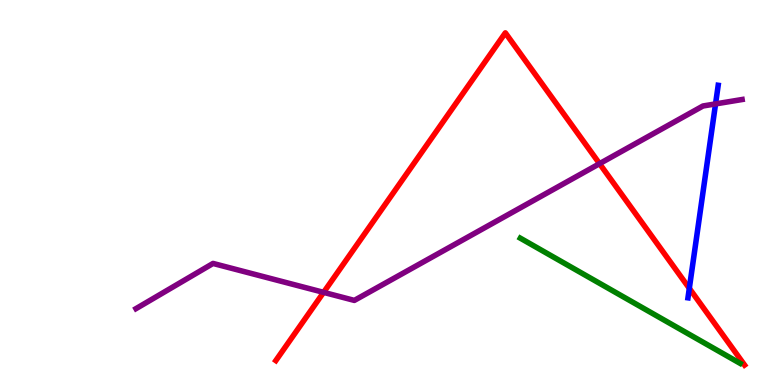[{'lines': ['blue', 'red'], 'intersections': [{'x': 8.89, 'y': 2.51}]}, {'lines': ['green', 'red'], 'intersections': []}, {'lines': ['purple', 'red'], 'intersections': [{'x': 4.18, 'y': 2.41}, {'x': 7.74, 'y': 5.75}]}, {'lines': ['blue', 'green'], 'intersections': []}, {'lines': ['blue', 'purple'], 'intersections': [{'x': 9.23, 'y': 7.3}]}, {'lines': ['green', 'purple'], 'intersections': []}]